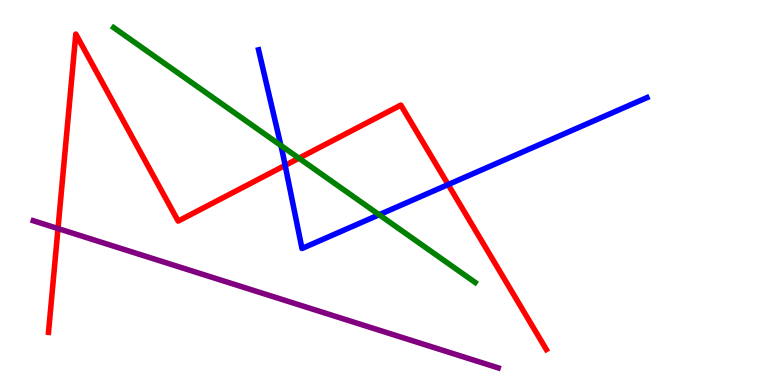[{'lines': ['blue', 'red'], 'intersections': [{'x': 3.68, 'y': 5.7}, {'x': 5.78, 'y': 5.21}]}, {'lines': ['green', 'red'], 'intersections': [{'x': 3.86, 'y': 5.89}]}, {'lines': ['purple', 'red'], 'intersections': [{'x': 0.748, 'y': 4.06}]}, {'lines': ['blue', 'green'], 'intersections': [{'x': 3.62, 'y': 6.22}, {'x': 4.89, 'y': 4.42}]}, {'lines': ['blue', 'purple'], 'intersections': []}, {'lines': ['green', 'purple'], 'intersections': []}]